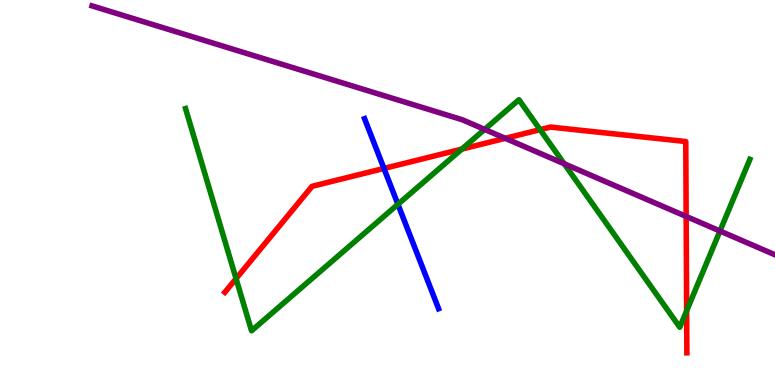[{'lines': ['blue', 'red'], 'intersections': [{'x': 4.95, 'y': 5.62}]}, {'lines': ['green', 'red'], 'intersections': [{'x': 3.05, 'y': 2.76}, {'x': 5.96, 'y': 6.13}, {'x': 6.97, 'y': 6.63}, {'x': 8.86, 'y': 1.93}]}, {'lines': ['purple', 'red'], 'intersections': [{'x': 6.52, 'y': 6.41}, {'x': 8.85, 'y': 4.38}]}, {'lines': ['blue', 'green'], 'intersections': [{'x': 5.13, 'y': 4.69}]}, {'lines': ['blue', 'purple'], 'intersections': []}, {'lines': ['green', 'purple'], 'intersections': [{'x': 6.25, 'y': 6.64}, {'x': 7.28, 'y': 5.75}, {'x': 9.29, 'y': 4.0}]}]